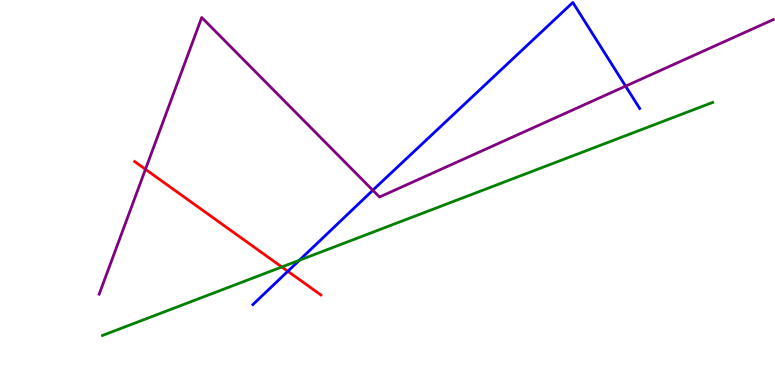[{'lines': ['blue', 'red'], 'intersections': [{'x': 3.71, 'y': 2.95}]}, {'lines': ['green', 'red'], 'intersections': [{'x': 3.64, 'y': 3.07}]}, {'lines': ['purple', 'red'], 'intersections': [{'x': 1.88, 'y': 5.6}]}, {'lines': ['blue', 'green'], 'intersections': [{'x': 3.86, 'y': 3.24}]}, {'lines': ['blue', 'purple'], 'intersections': [{'x': 4.81, 'y': 5.06}, {'x': 8.07, 'y': 7.76}]}, {'lines': ['green', 'purple'], 'intersections': []}]